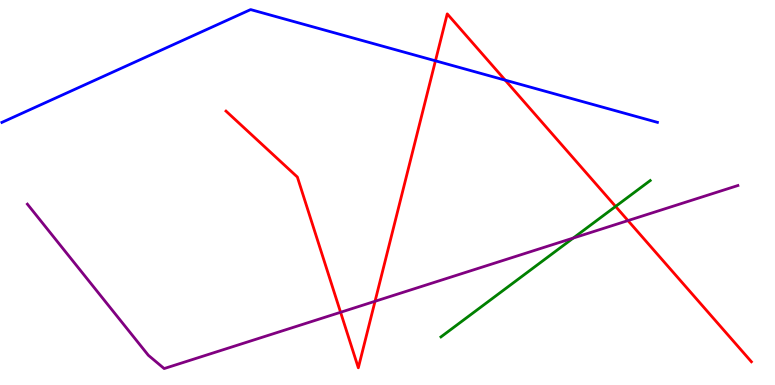[{'lines': ['blue', 'red'], 'intersections': [{'x': 5.62, 'y': 8.42}, {'x': 6.52, 'y': 7.92}]}, {'lines': ['green', 'red'], 'intersections': [{'x': 7.94, 'y': 4.64}]}, {'lines': ['purple', 'red'], 'intersections': [{'x': 4.39, 'y': 1.89}, {'x': 4.84, 'y': 2.17}, {'x': 8.1, 'y': 4.27}]}, {'lines': ['blue', 'green'], 'intersections': []}, {'lines': ['blue', 'purple'], 'intersections': []}, {'lines': ['green', 'purple'], 'intersections': [{'x': 7.4, 'y': 3.82}]}]